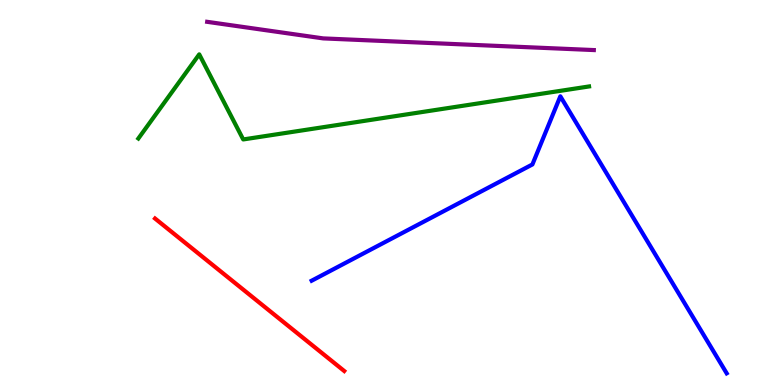[{'lines': ['blue', 'red'], 'intersections': []}, {'lines': ['green', 'red'], 'intersections': []}, {'lines': ['purple', 'red'], 'intersections': []}, {'lines': ['blue', 'green'], 'intersections': []}, {'lines': ['blue', 'purple'], 'intersections': []}, {'lines': ['green', 'purple'], 'intersections': []}]